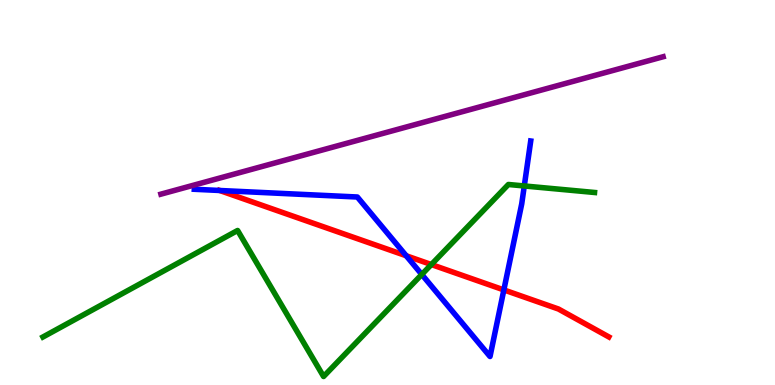[{'lines': ['blue', 'red'], 'intersections': [{'x': 2.83, 'y': 5.05}, {'x': 5.24, 'y': 3.36}, {'x': 6.5, 'y': 2.47}]}, {'lines': ['green', 'red'], 'intersections': [{'x': 5.57, 'y': 3.13}]}, {'lines': ['purple', 'red'], 'intersections': []}, {'lines': ['blue', 'green'], 'intersections': [{'x': 5.44, 'y': 2.87}, {'x': 6.77, 'y': 5.17}]}, {'lines': ['blue', 'purple'], 'intersections': []}, {'lines': ['green', 'purple'], 'intersections': []}]